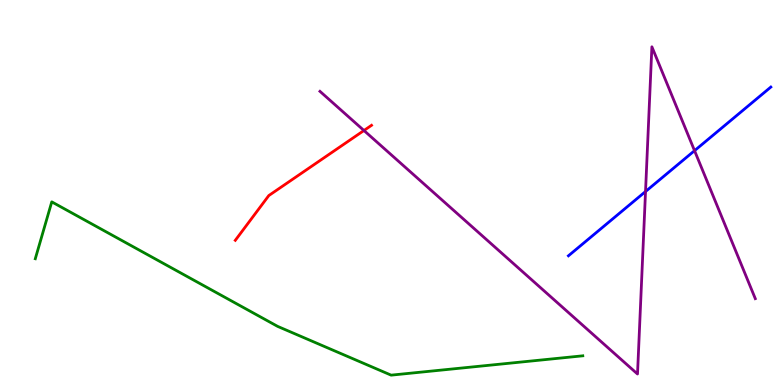[{'lines': ['blue', 'red'], 'intersections': []}, {'lines': ['green', 'red'], 'intersections': []}, {'lines': ['purple', 'red'], 'intersections': [{'x': 4.7, 'y': 6.61}]}, {'lines': ['blue', 'green'], 'intersections': []}, {'lines': ['blue', 'purple'], 'intersections': [{'x': 8.33, 'y': 5.03}, {'x': 8.96, 'y': 6.09}]}, {'lines': ['green', 'purple'], 'intersections': []}]